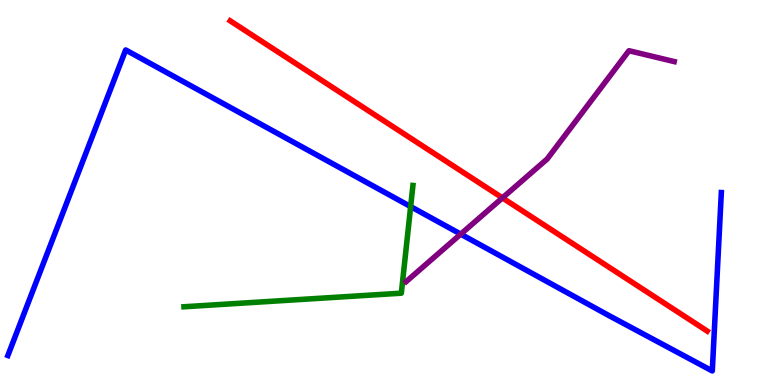[{'lines': ['blue', 'red'], 'intersections': []}, {'lines': ['green', 'red'], 'intersections': []}, {'lines': ['purple', 'red'], 'intersections': [{'x': 6.48, 'y': 4.86}]}, {'lines': ['blue', 'green'], 'intersections': [{'x': 5.3, 'y': 4.63}]}, {'lines': ['blue', 'purple'], 'intersections': [{'x': 5.95, 'y': 3.92}]}, {'lines': ['green', 'purple'], 'intersections': []}]